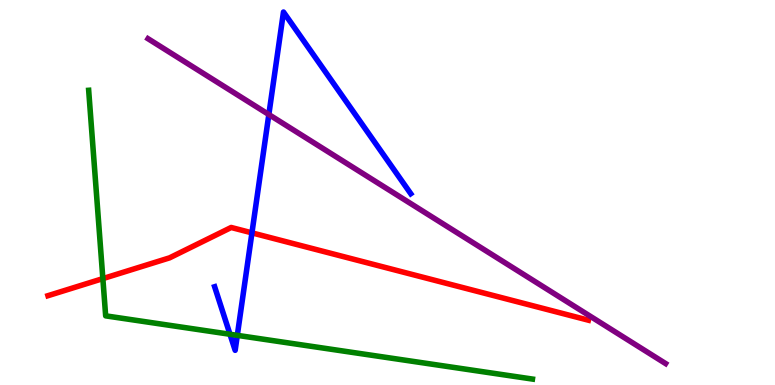[{'lines': ['blue', 'red'], 'intersections': [{'x': 3.25, 'y': 3.95}]}, {'lines': ['green', 'red'], 'intersections': [{'x': 1.33, 'y': 2.76}]}, {'lines': ['purple', 'red'], 'intersections': []}, {'lines': ['blue', 'green'], 'intersections': [{'x': 2.97, 'y': 1.32}, {'x': 3.06, 'y': 1.29}]}, {'lines': ['blue', 'purple'], 'intersections': [{'x': 3.47, 'y': 7.03}]}, {'lines': ['green', 'purple'], 'intersections': []}]